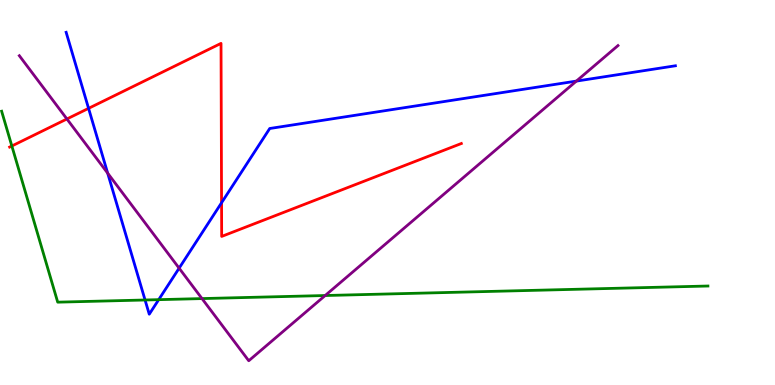[{'lines': ['blue', 'red'], 'intersections': [{'x': 1.14, 'y': 7.19}, {'x': 2.86, 'y': 4.73}]}, {'lines': ['green', 'red'], 'intersections': [{'x': 0.153, 'y': 6.21}]}, {'lines': ['purple', 'red'], 'intersections': [{'x': 0.863, 'y': 6.91}]}, {'lines': ['blue', 'green'], 'intersections': [{'x': 1.87, 'y': 2.21}, {'x': 2.05, 'y': 2.22}]}, {'lines': ['blue', 'purple'], 'intersections': [{'x': 1.39, 'y': 5.5}, {'x': 2.31, 'y': 3.03}, {'x': 7.44, 'y': 7.89}]}, {'lines': ['green', 'purple'], 'intersections': [{'x': 2.61, 'y': 2.24}, {'x': 4.2, 'y': 2.32}]}]